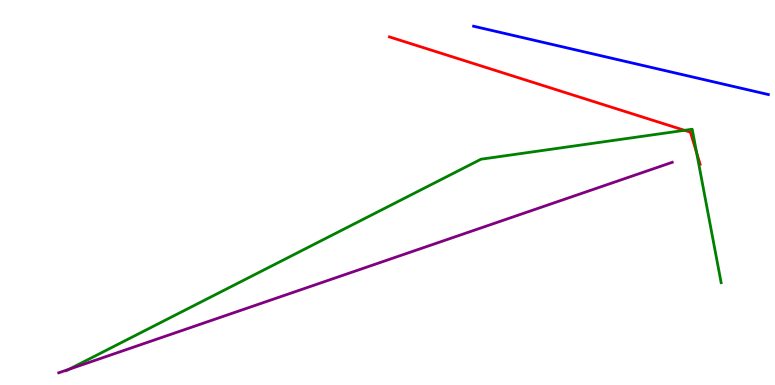[{'lines': ['blue', 'red'], 'intersections': []}, {'lines': ['green', 'red'], 'intersections': [{'x': 8.83, 'y': 6.61}, {'x': 8.99, 'y': 6.03}]}, {'lines': ['purple', 'red'], 'intersections': []}, {'lines': ['blue', 'green'], 'intersections': []}, {'lines': ['blue', 'purple'], 'intersections': []}, {'lines': ['green', 'purple'], 'intersections': [{'x': 0.892, 'y': 0.409}]}]